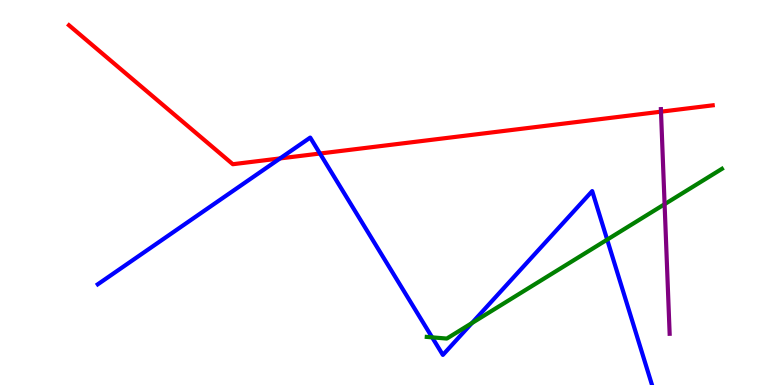[{'lines': ['blue', 'red'], 'intersections': [{'x': 3.61, 'y': 5.89}, {'x': 4.13, 'y': 6.01}]}, {'lines': ['green', 'red'], 'intersections': []}, {'lines': ['purple', 'red'], 'intersections': [{'x': 8.53, 'y': 7.1}]}, {'lines': ['blue', 'green'], 'intersections': [{'x': 5.58, 'y': 1.24}, {'x': 6.09, 'y': 1.61}, {'x': 7.83, 'y': 3.78}]}, {'lines': ['blue', 'purple'], 'intersections': []}, {'lines': ['green', 'purple'], 'intersections': [{'x': 8.58, 'y': 4.7}]}]